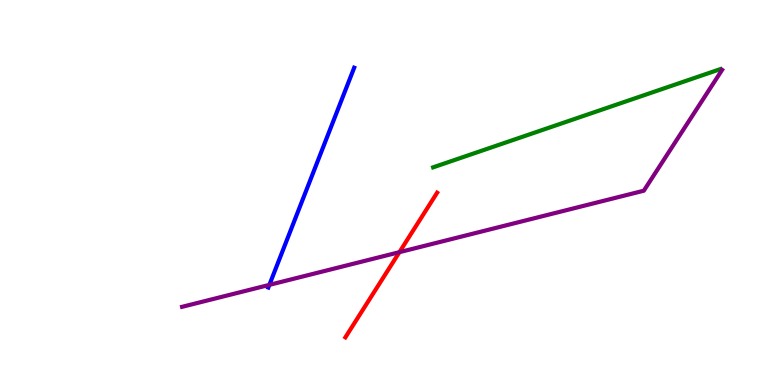[{'lines': ['blue', 'red'], 'intersections': []}, {'lines': ['green', 'red'], 'intersections': []}, {'lines': ['purple', 'red'], 'intersections': [{'x': 5.15, 'y': 3.45}]}, {'lines': ['blue', 'green'], 'intersections': []}, {'lines': ['blue', 'purple'], 'intersections': [{'x': 3.48, 'y': 2.6}]}, {'lines': ['green', 'purple'], 'intersections': []}]